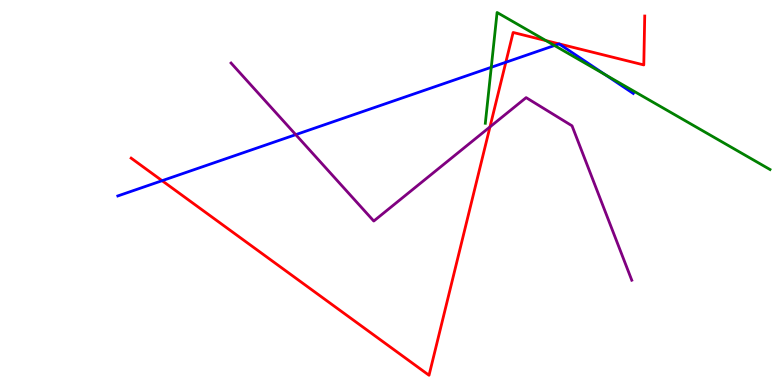[{'lines': ['blue', 'red'], 'intersections': [{'x': 2.09, 'y': 5.31}, {'x': 6.53, 'y': 8.38}]}, {'lines': ['green', 'red'], 'intersections': [{'x': 7.05, 'y': 8.94}]}, {'lines': ['purple', 'red'], 'intersections': [{'x': 6.32, 'y': 6.7}]}, {'lines': ['blue', 'green'], 'intersections': [{'x': 6.34, 'y': 8.25}, {'x': 7.15, 'y': 8.82}, {'x': 7.81, 'y': 8.06}]}, {'lines': ['blue', 'purple'], 'intersections': [{'x': 3.82, 'y': 6.5}]}, {'lines': ['green', 'purple'], 'intersections': []}]